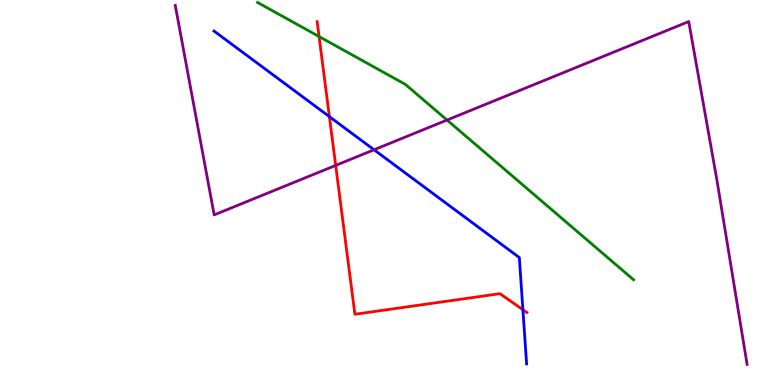[{'lines': ['blue', 'red'], 'intersections': [{'x': 4.25, 'y': 6.97}, {'x': 6.75, 'y': 1.96}]}, {'lines': ['green', 'red'], 'intersections': [{'x': 4.12, 'y': 9.05}]}, {'lines': ['purple', 'red'], 'intersections': [{'x': 4.33, 'y': 5.7}]}, {'lines': ['blue', 'green'], 'intersections': []}, {'lines': ['blue', 'purple'], 'intersections': [{'x': 4.83, 'y': 6.11}]}, {'lines': ['green', 'purple'], 'intersections': [{'x': 5.77, 'y': 6.88}]}]